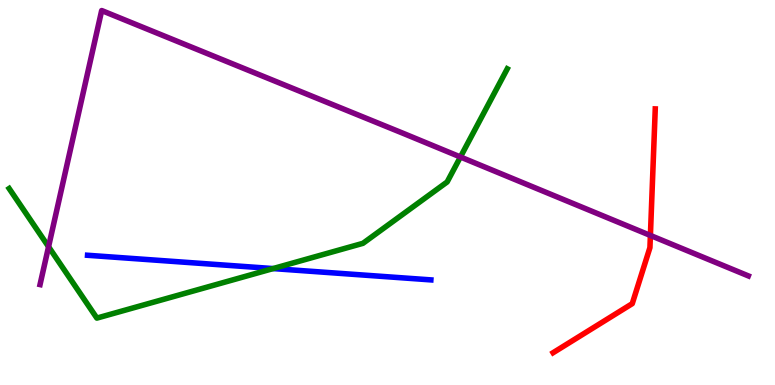[{'lines': ['blue', 'red'], 'intersections': []}, {'lines': ['green', 'red'], 'intersections': []}, {'lines': ['purple', 'red'], 'intersections': [{'x': 8.39, 'y': 3.88}]}, {'lines': ['blue', 'green'], 'intersections': [{'x': 3.52, 'y': 3.02}]}, {'lines': ['blue', 'purple'], 'intersections': []}, {'lines': ['green', 'purple'], 'intersections': [{'x': 0.627, 'y': 3.59}, {'x': 5.94, 'y': 5.92}]}]